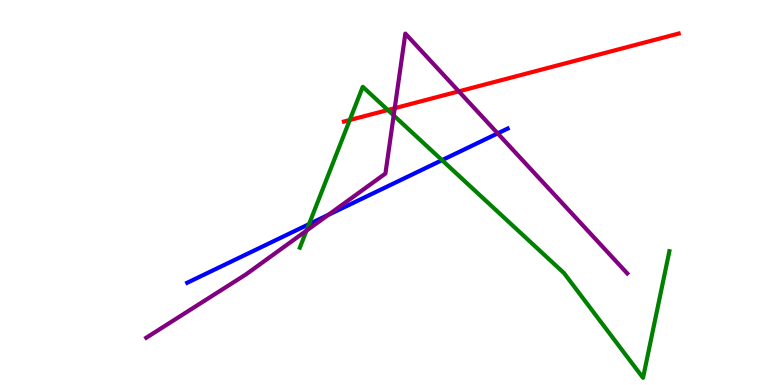[{'lines': ['blue', 'red'], 'intersections': []}, {'lines': ['green', 'red'], 'intersections': [{'x': 4.51, 'y': 6.88}, {'x': 5.0, 'y': 7.14}]}, {'lines': ['purple', 'red'], 'intersections': [{'x': 5.09, 'y': 7.19}, {'x': 5.92, 'y': 7.63}]}, {'lines': ['blue', 'green'], 'intersections': [{'x': 3.99, 'y': 4.18}, {'x': 5.7, 'y': 5.84}]}, {'lines': ['blue', 'purple'], 'intersections': [{'x': 4.23, 'y': 4.42}, {'x': 6.42, 'y': 6.54}]}, {'lines': ['green', 'purple'], 'intersections': [{'x': 3.95, 'y': 4.01}, {'x': 5.08, 'y': 7.0}]}]